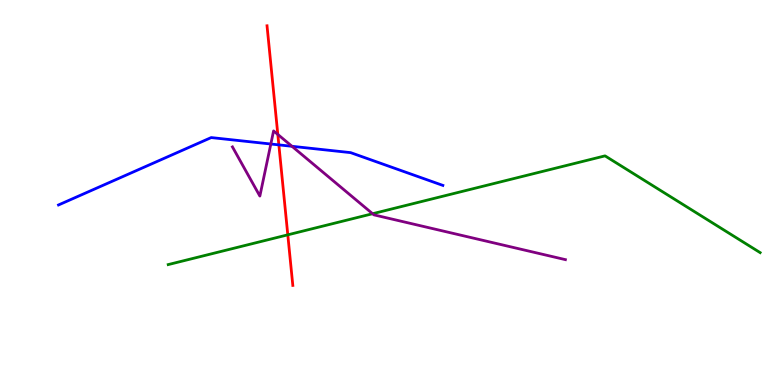[{'lines': ['blue', 'red'], 'intersections': [{'x': 3.6, 'y': 6.24}]}, {'lines': ['green', 'red'], 'intersections': [{'x': 3.71, 'y': 3.9}]}, {'lines': ['purple', 'red'], 'intersections': [{'x': 3.58, 'y': 6.51}]}, {'lines': ['blue', 'green'], 'intersections': []}, {'lines': ['blue', 'purple'], 'intersections': [{'x': 3.49, 'y': 6.26}, {'x': 3.77, 'y': 6.2}]}, {'lines': ['green', 'purple'], 'intersections': [{'x': 4.81, 'y': 4.45}]}]